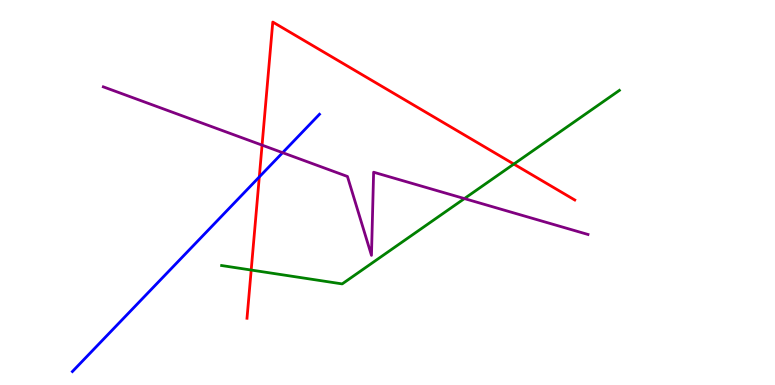[{'lines': ['blue', 'red'], 'intersections': [{'x': 3.35, 'y': 5.4}]}, {'lines': ['green', 'red'], 'intersections': [{'x': 3.24, 'y': 2.99}, {'x': 6.63, 'y': 5.74}]}, {'lines': ['purple', 'red'], 'intersections': [{'x': 3.38, 'y': 6.23}]}, {'lines': ['blue', 'green'], 'intersections': []}, {'lines': ['blue', 'purple'], 'intersections': [{'x': 3.65, 'y': 6.03}]}, {'lines': ['green', 'purple'], 'intersections': [{'x': 5.99, 'y': 4.84}]}]